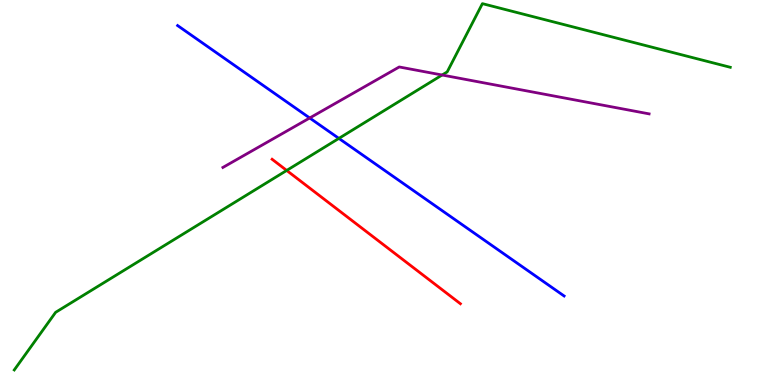[{'lines': ['blue', 'red'], 'intersections': []}, {'lines': ['green', 'red'], 'intersections': [{'x': 3.7, 'y': 5.57}]}, {'lines': ['purple', 'red'], 'intersections': []}, {'lines': ['blue', 'green'], 'intersections': [{'x': 4.37, 'y': 6.41}]}, {'lines': ['blue', 'purple'], 'intersections': [{'x': 4.0, 'y': 6.94}]}, {'lines': ['green', 'purple'], 'intersections': [{'x': 5.7, 'y': 8.05}]}]